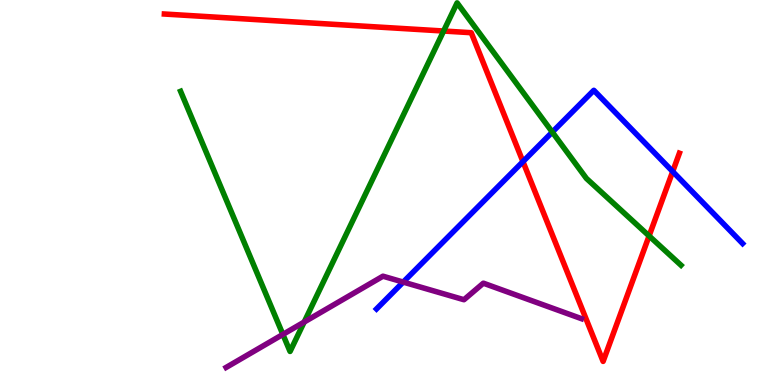[{'lines': ['blue', 'red'], 'intersections': [{'x': 6.75, 'y': 5.8}, {'x': 8.68, 'y': 5.54}]}, {'lines': ['green', 'red'], 'intersections': [{'x': 5.72, 'y': 9.19}, {'x': 8.38, 'y': 3.87}]}, {'lines': ['purple', 'red'], 'intersections': []}, {'lines': ['blue', 'green'], 'intersections': [{'x': 7.13, 'y': 6.57}]}, {'lines': ['blue', 'purple'], 'intersections': [{'x': 5.2, 'y': 2.67}]}, {'lines': ['green', 'purple'], 'intersections': [{'x': 3.65, 'y': 1.31}, {'x': 3.92, 'y': 1.64}]}]